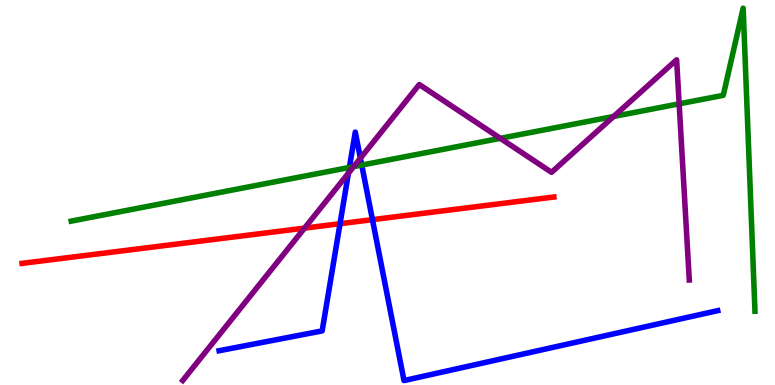[{'lines': ['blue', 'red'], 'intersections': [{'x': 4.39, 'y': 4.19}, {'x': 4.81, 'y': 4.29}]}, {'lines': ['green', 'red'], 'intersections': []}, {'lines': ['purple', 'red'], 'intersections': [{'x': 3.93, 'y': 4.07}]}, {'lines': ['blue', 'green'], 'intersections': [{'x': 4.51, 'y': 5.65}, {'x': 4.67, 'y': 5.71}]}, {'lines': ['blue', 'purple'], 'intersections': [{'x': 4.5, 'y': 5.5}, {'x': 4.65, 'y': 5.89}]}, {'lines': ['green', 'purple'], 'intersections': [{'x': 4.56, 'y': 5.67}, {'x': 6.46, 'y': 6.41}, {'x': 7.92, 'y': 6.97}, {'x': 8.76, 'y': 7.3}]}]